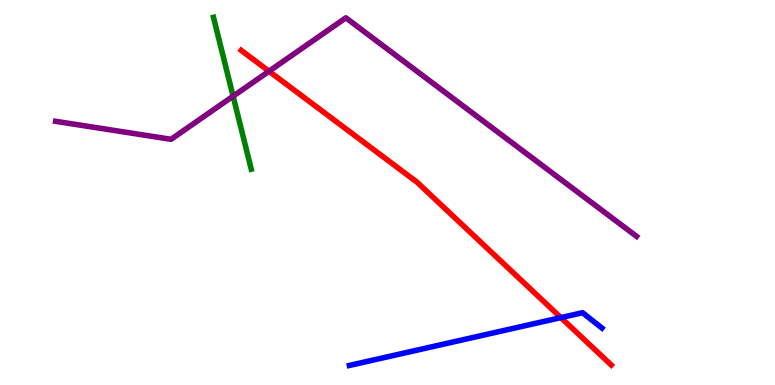[{'lines': ['blue', 'red'], 'intersections': [{'x': 7.24, 'y': 1.75}]}, {'lines': ['green', 'red'], 'intersections': []}, {'lines': ['purple', 'red'], 'intersections': [{'x': 3.47, 'y': 8.15}]}, {'lines': ['blue', 'green'], 'intersections': []}, {'lines': ['blue', 'purple'], 'intersections': []}, {'lines': ['green', 'purple'], 'intersections': [{'x': 3.01, 'y': 7.5}]}]